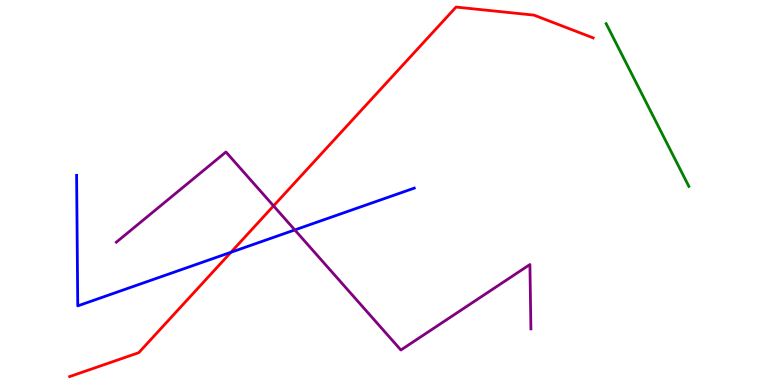[{'lines': ['blue', 'red'], 'intersections': [{'x': 2.98, 'y': 3.45}]}, {'lines': ['green', 'red'], 'intersections': []}, {'lines': ['purple', 'red'], 'intersections': [{'x': 3.53, 'y': 4.65}]}, {'lines': ['blue', 'green'], 'intersections': []}, {'lines': ['blue', 'purple'], 'intersections': [{'x': 3.8, 'y': 4.03}]}, {'lines': ['green', 'purple'], 'intersections': []}]